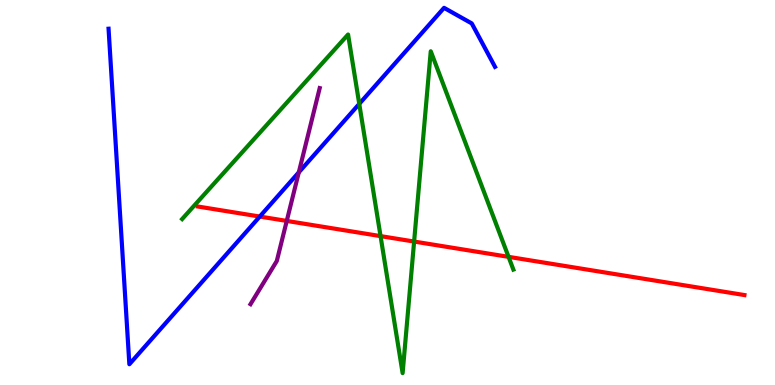[{'lines': ['blue', 'red'], 'intersections': [{'x': 3.35, 'y': 4.38}]}, {'lines': ['green', 'red'], 'intersections': [{'x': 4.91, 'y': 3.87}, {'x': 5.34, 'y': 3.73}, {'x': 6.56, 'y': 3.33}]}, {'lines': ['purple', 'red'], 'intersections': [{'x': 3.7, 'y': 4.26}]}, {'lines': ['blue', 'green'], 'intersections': [{'x': 4.64, 'y': 7.3}]}, {'lines': ['blue', 'purple'], 'intersections': [{'x': 3.86, 'y': 5.52}]}, {'lines': ['green', 'purple'], 'intersections': []}]